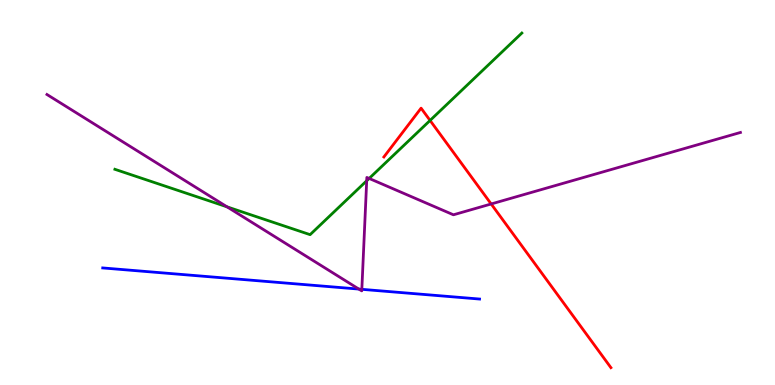[{'lines': ['blue', 'red'], 'intersections': []}, {'lines': ['green', 'red'], 'intersections': [{'x': 5.55, 'y': 6.87}]}, {'lines': ['purple', 'red'], 'intersections': [{'x': 6.34, 'y': 4.7}]}, {'lines': ['blue', 'green'], 'intersections': []}, {'lines': ['blue', 'purple'], 'intersections': [{'x': 4.63, 'y': 2.49}, {'x': 4.67, 'y': 2.49}]}, {'lines': ['green', 'purple'], 'intersections': [{'x': 2.93, 'y': 4.63}, {'x': 4.73, 'y': 5.3}, {'x': 4.76, 'y': 5.37}]}]